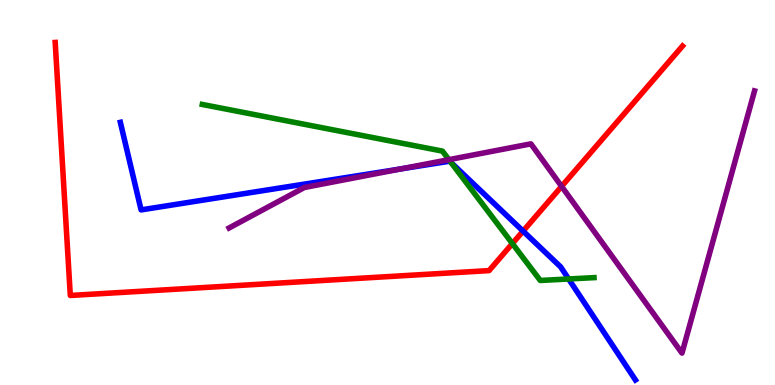[{'lines': ['blue', 'red'], 'intersections': [{'x': 6.75, 'y': 4.0}]}, {'lines': ['green', 'red'], 'intersections': [{'x': 6.61, 'y': 3.67}]}, {'lines': ['purple', 'red'], 'intersections': [{'x': 7.25, 'y': 5.16}]}, {'lines': ['blue', 'green'], 'intersections': [{'x': 5.82, 'y': 5.78}, {'x': 7.34, 'y': 2.75}]}, {'lines': ['blue', 'purple'], 'intersections': [{'x': 5.17, 'y': 5.61}]}, {'lines': ['green', 'purple'], 'intersections': [{'x': 5.79, 'y': 5.85}]}]